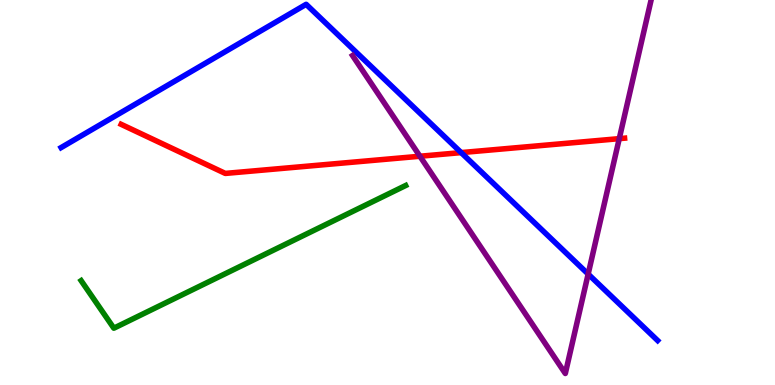[{'lines': ['blue', 'red'], 'intersections': [{'x': 5.95, 'y': 6.04}]}, {'lines': ['green', 'red'], 'intersections': []}, {'lines': ['purple', 'red'], 'intersections': [{'x': 5.42, 'y': 5.94}, {'x': 7.99, 'y': 6.4}]}, {'lines': ['blue', 'green'], 'intersections': []}, {'lines': ['blue', 'purple'], 'intersections': [{'x': 7.59, 'y': 2.88}]}, {'lines': ['green', 'purple'], 'intersections': []}]